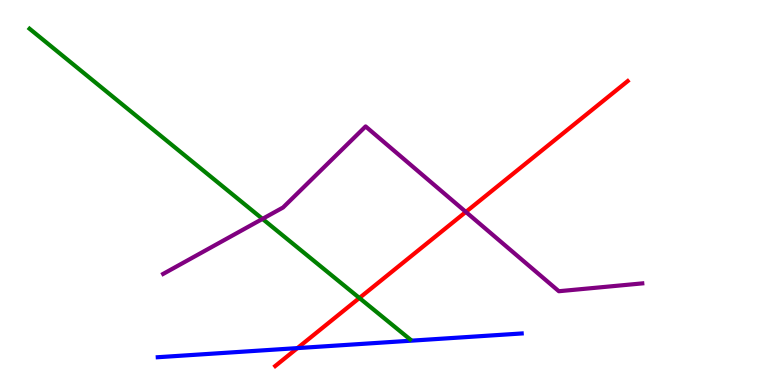[{'lines': ['blue', 'red'], 'intersections': [{'x': 3.84, 'y': 0.958}]}, {'lines': ['green', 'red'], 'intersections': [{'x': 4.64, 'y': 2.26}]}, {'lines': ['purple', 'red'], 'intersections': [{'x': 6.01, 'y': 4.5}]}, {'lines': ['blue', 'green'], 'intersections': []}, {'lines': ['blue', 'purple'], 'intersections': []}, {'lines': ['green', 'purple'], 'intersections': [{'x': 3.39, 'y': 4.31}]}]